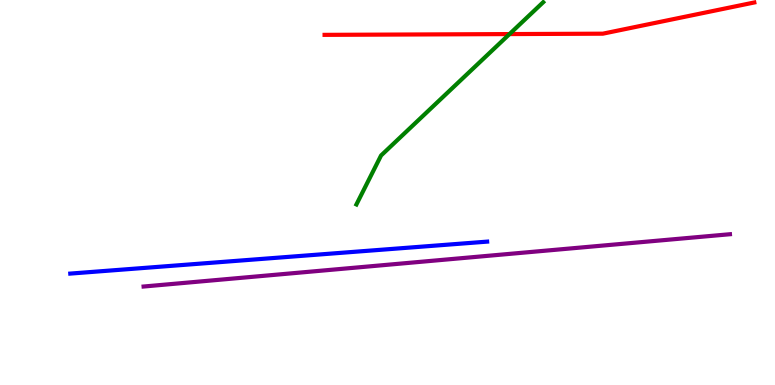[{'lines': ['blue', 'red'], 'intersections': []}, {'lines': ['green', 'red'], 'intersections': [{'x': 6.57, 'y': 9.11}]}, {'lines': ['purple', 'red'], 'intersections': []}, {'lines': ['blue', 'green'], 'intersections': []}, {'lines': ['blue', 'purple'], 'intersections': []}, {'lines': ['green', 'purple'], 'intersections': []}]